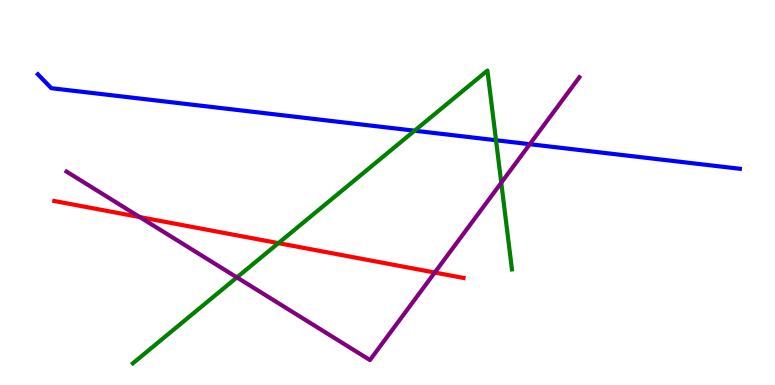[{'lines': ['blue', 'red'], 'intersections': []}, {'lines': ['green', 'red'], 'intersections': [{'x': 3.59, 'y': 3.68}]}, {'lines': ['purple', 'red'], 'intersections': [{'x': 1.8, 'y': 4.36}, {'x': 5.61, 'y': 2.92}]}, {'lines': ['blue', 'green'], 'intersections': [{'x': 5.35, 'y': 6.61}, {'x': 6.4, 'y': 6.36}]}, {'lines': ['blue', 'purple'], 'intersections': [{'x': 6.84, 'y': 6.25}]}, {'lines': ['green', 'purple'], 'intersections': [{'x': 3.06, 'y': 2.79}, {'x': 6.47, 'y': 5.25}]}]